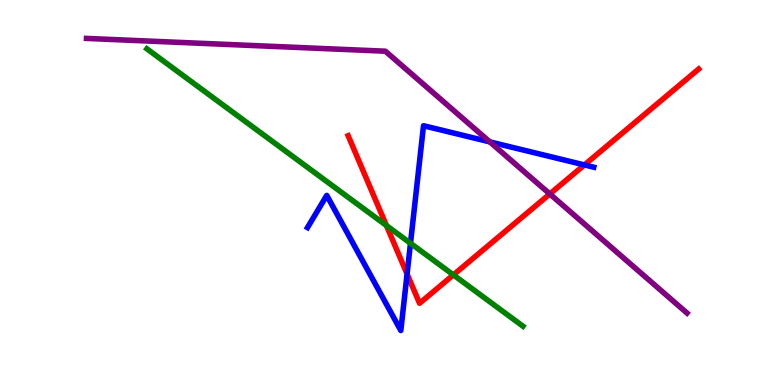[{'lines': ['blue', 'red'], 'intersections': [{'x': 5.25, 'y': 2.88}, {'x': 7.54, 'y': 5.72}]}, {'lines': ['green', 'red'], 'intersections': [{'x': 4.99, 'y': 4.14}, {'x': 5.85, 'y': 2.86}]}, {'lines': ['purple', 'red'], 'intersections': [{'x': 7.09, 'y': 4.96}]}, {'lines': ['blue', 'green'], 'intersections': [{'x': 5.3, 'y': 3.68}]}, {'lines': ['blue', 'purple'], 'intersections': [{'x': 6.32, 'y': 6.31}]}, {'lines': ['green', 'purple'], 'intersections': []}]